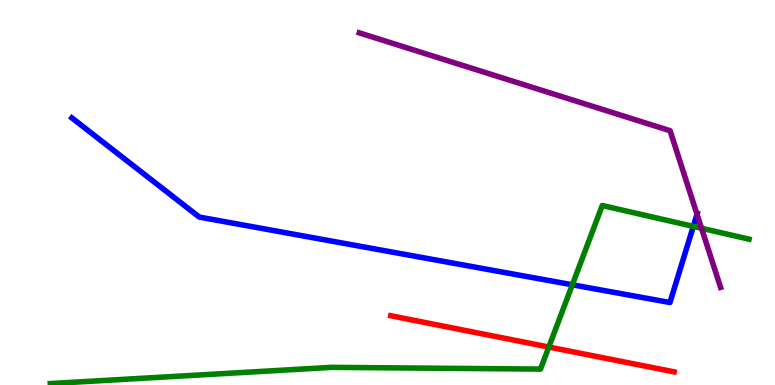[{'lines': ['blue', 'red'], 'intersections': []}, {'lines': ['green', 'red'], 'intersections': [{'x': 7.08, 'y': 0.986}]}, {'lines': ['purple', 'red'], 'intersections': []}, {'lines': ['blue', 'green'], 'intersections': [{'x': 7.38, 'y': 2.6}, {'x': 8.95, 'y': 4.12}]}, {'lines': ['blue', 'purple'], 'intersections': [{'x': 8.99, 'y': 4.43}]}, {'lines': ['green', 'purple'], 'intersections': [{'x': 9.05, 'y': 4.07}]}]